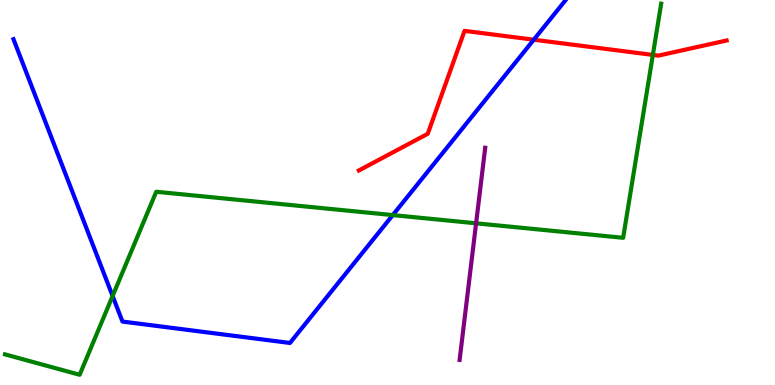[{'lines': ['blue', 'red'], 'intersections': [{'x': 6.89, 'y': 8.97}]}, {'lines': ['green', 'red'], 'intersections': [{'x': 8.42, 'y': 8.57}]}, {'lines': ['purple', 'red'], 'intersections': []}, {'lines': ['blue', 'green'], 'intersections': [{'x': 1.45, 'y': 2.31}, {'x': 5.07, 'y': 4.41}]}, {'lines': ['blue', 'purple'], 'intersections': []}, {'lines': ['green', 'purple'], 'intersections': [{'x': 6.14, 'y': 4.2}]}]